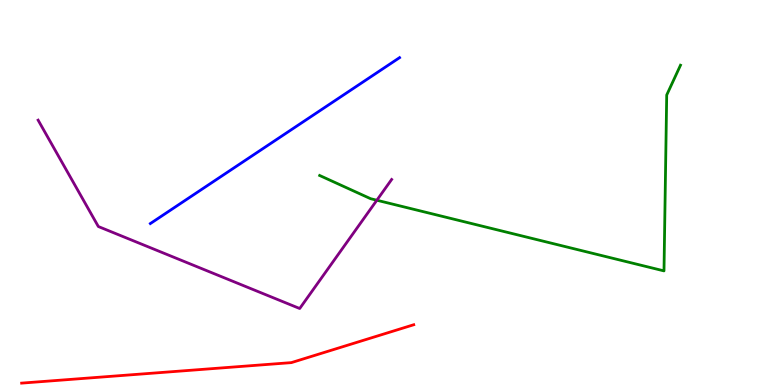[{'lines': ['blue', 'red'], 'intersections': []}, {'lines': ['green', 'red'], 'intersections': []}, {'lines': ['purple', 'red'], 'intersections': []}, {'lines': ['blue', 'green'], 'intersections': []}, {'lines': ['blue', 'purple'], 'intersections': []}, {'lines': ['green', 'purple'], 'intersections': [{'x': 4.86, 'y': 4.8}]}]